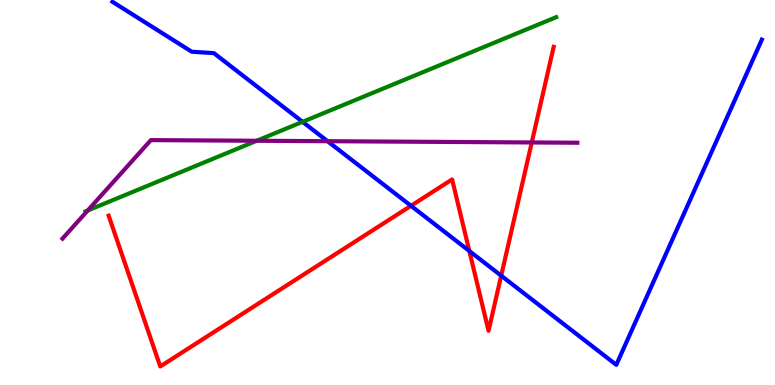[{'lines': ['blue', 'red'], 'intersections': [{'x': 5.3, 'y': 4.65}, {'x': 6.06, 'y': 3.48}, {'x': 6.47, 'y': 2.84}]}, {'lines': ['green', 'red'], 'intersections': []}, {'lines': ['purple', 'red'], 'intersections': [{'x': 6.86, 'y': 6.3}]}, {'lines': ['blue', 'green'], 'intersections': [{'x': 3.9, 'y': 6.84}]}, {'lines': ['blue', 'purple'], 'intersections': [{'x': 4.23, 'y': 6.33}]}, {'lines': ['green', 'purple'], 'intersections': [{'x': 1.13, 'y': 4.53}, {'x': 3.31, 'y': 6.34}]}]